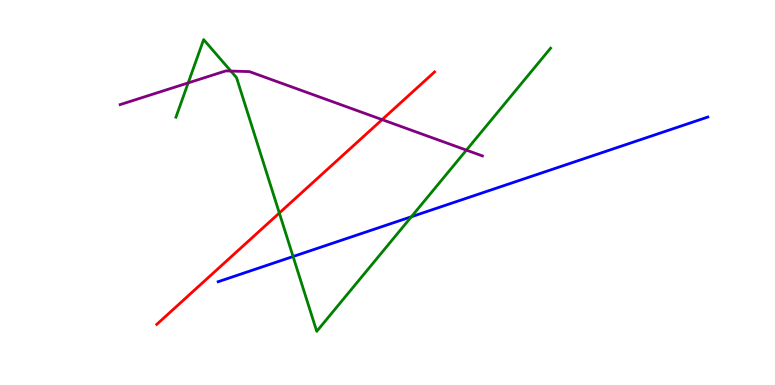[{'lines': ['blue', 'red'], 'intersections': []}, {'lines': ['green', 'red'], 'intersections': [{'x': 3.6, 'y': 4.47}]}, {'lines': ['purple', 'red'], 'intersections': [{'x': 4.93, 'y': 6.89}]}, {'lines': ['blue', 'green'], 'intersections': [{'x': 3.78, 'y': 3.34}, {'x': 5.31, 'y': 4.37}]}, {'lines': ['blue', 'purple'], 'intersections': []}, {'lines': ['green', 'purple'], 'intersections': [{'x': 2.43, 'y': 7.85}, {'x': 2.98, 'y': 8.15}, {'x': 6.02, 'y': 6.1}]}]